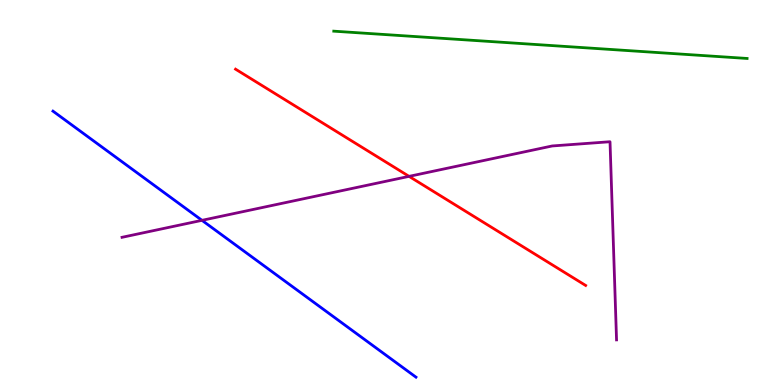[{'lines': ['blue', 'red'], 'intersections': []}, {'lines': ['green', 'red'], 'intersections': []}, {'lines': ['purple', 'red'], 'intersections': [{'x': 5.28, 'y': 5.42}]}, {'lines': ['blue', 'green'], 'intersections': []}, {'lines': ['blue', 'purple'], 'intersections': [{'x': 2.61, 'y': 4.28}]}, {'lines': ['green', 'purple'], 'intersections': []}]